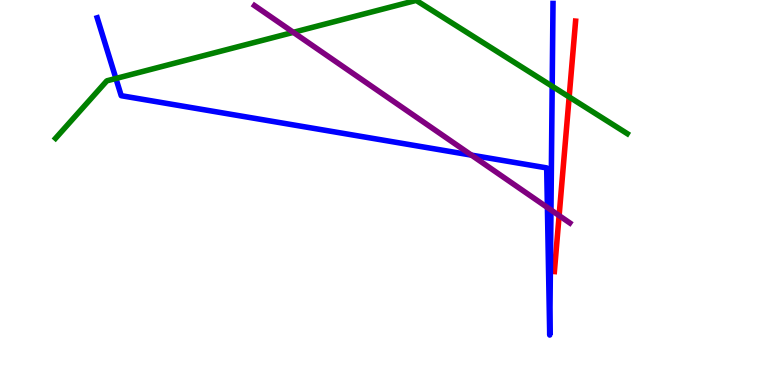[{'lines': ['blue', 'red'], 'intersections': []}, {'lines': ['green', 'red'], 'intersections': [{'x': 7.34, 'y': 7.48}]}, {'lines': ['purple', 'red'], 'intersections': [{'x': 7.21, 'y': 4.4}]}, {'lines': ['blue', 'green'], 'intersections': [{'x': 1.5, 'y': 7.96}, {'x': 7.13, 'y': 7.76}]}, {'lines': ['blue', 'purple'], 'intersections': [{'x': 6.08, 'y': 5.97}, {'x': 7.06, 'y': 4.61}, {'x': 7.11, 'y': 4.55}]}, {'lines': ['green', 'purple'], 'intersections': [{'x': 3.78, 'y': 9.16}]}]